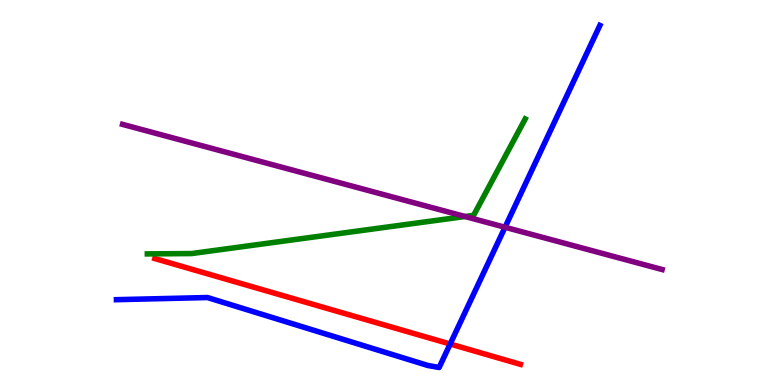[{'lines': ['blue', 'red'], 'intersections': [{'x': 5.81, 'y': 1.06}]}, {'lines': ['green', 'red'], 'intersections': []}, {'lines': ['purple', 'red'], 'intersections': []}, {'lines': ['blue', 'green'], 'intersections': []}, {'lines': ['blue', 'purple'], 'intersections': [{'x': 6.52, 'y': 4.1}]}, {'lines': ['green', 'purple'], 'intersections': [{'x': 6.0, 'y': 4.38}]}]